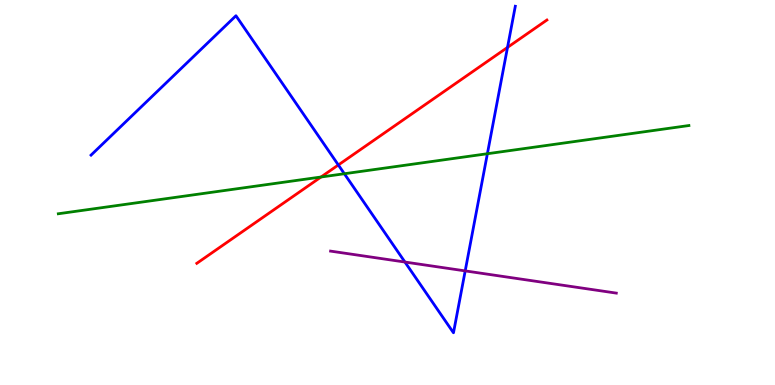[{'lines': ['blue', 'red'], 'intersections': [{'x': 4.37, 'y': 5.72}, {'x': 6.55, 'y': 8.77}]}, {'lines': ['green', 'red'], 'intersections': [{'x': 4.14, 'y': 5.4}]}, {'lines': ['purple', 'red'], 'intersections': []}, {'lines': ['blue', 'green'], 'intersections': [{'x': 4.44, 'y': 5.49}, {'x': 6.29, 'y': 6.01}]}, {'lines': ['blue', 'purple'], 'intersections': [{'x': 5.23, 'y': 3.19}, {'x': 6.0, 'y': 2.96}]}, {'lines': ['green', 'purple'], 'intersections': []}]